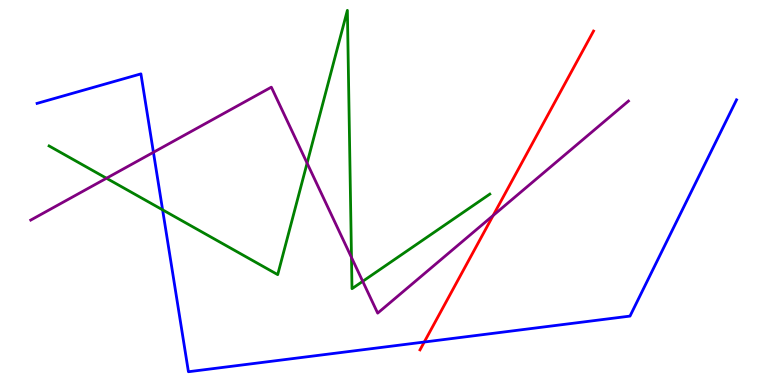[{'lines': ['blue', 'red'], 'intersections': [{'x': 5.47, 'y': 1.12}]}, {'lines': ['green', 'red'], 'intersections': []}, {'lines': ['purple', 'red'], 'intersections': [{'x': 6.36, 'y': 4.4}]}, {'lines': ['blue', 'green'], 'intersections': [{'x': 2.1, 'y': 4.55}]}, {'lines': ['blue', 'purple'], 'intersections': [{'x': 1.98, 'y': 6.04}]}, {'lines': ['green', 'purple'], 'intersections': [{'x': 1.37, 'y': 5.37}, {'x': 3.96, 'y': 5.76}, {'x': 4.54, 'y': 3.31}, {'x': 4.68, 'y': 2.69}]}]